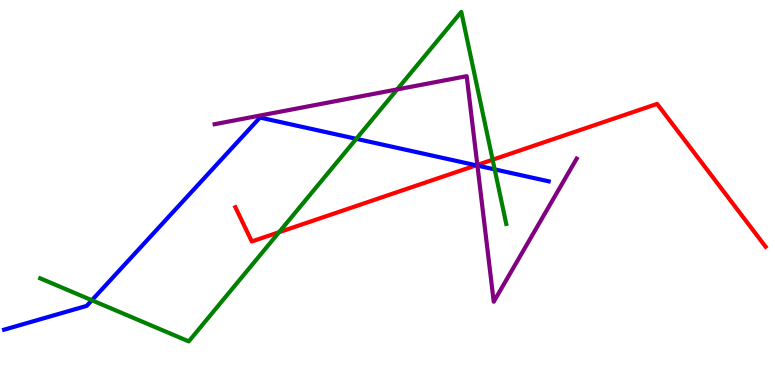[{'lines': ['blue', 'red'], 'intersections': [{'x': 6.14, 'y': 5.71}]}, {'lines': ['green', 'red'], 'intersections': [{'x': 3.6, 'y': 3.97}, {'x': 6.36, 'y': 5.85}]}, {'lines': ['purple', 'red'], 'intersections': [{'x': 6.16, 'y': 5.72}]}, {'lines': ['blue', 'green'], 'intersections': [{'x': 1.19, 'y': 2.2}, {'x': 4.6, 'y': 6.39}, {'x': 6.38, 'y': 5.6}]}, {'lines': ['blue', 'purple'], 'intersections': [{'x': 6.16, 'y': 5.7}]}, {'lines': ['green', 'purple'], 'intersections': [{'x': 5.12, 'y': 7.68}]}]